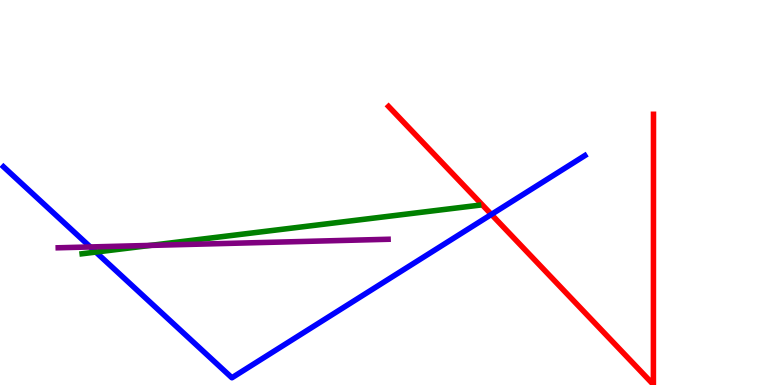[{'lines': ['blue', 'red'], 'intersections': [{'x': 6.34, 'y': 4.43}]}, {'lines': ['green', 'red'], 'intersections': []}, {'lines': ['purple', 'red'], 'intersections': []}, {'lines': ['blue', 'green'], 'intersections': [{'x': 1.24, 'y': 3.45}]}, {'lines': ['blue', 'purple'], 'intersections': [{'x': 1.17, 'y': 3.59}]}, {'lines': ['green', 'purple'], 'intersections': [{'x': 1.94, 'y': 3.63}]}]